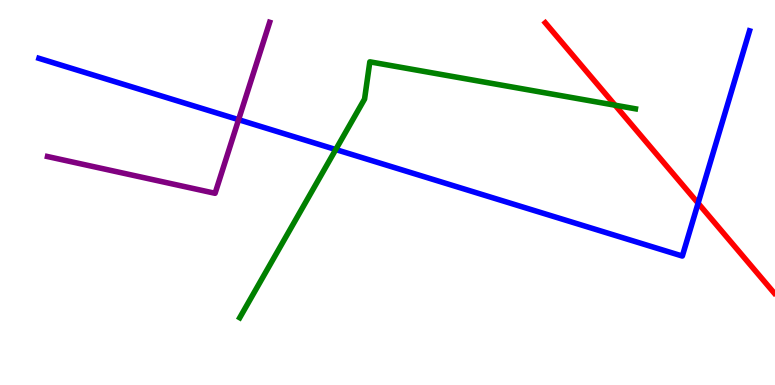[{'lines': ['blue', 'red'], 'intersections': [{'x': 9.01, 'y': 4.72}]}, {'lines': ['green', 'red'], 'intersections': [{'x': 7.94, 'y': 7.27}]}, {'lines': ['purple', 'red'], 'intersections': []}, {'lines': ['blue', 'green'], 'intersections': [{'x': 4.33, 'y': 6.12}]}, {'lines': ['blue', 'purple'], 'intersections': [{'x': 3.08, 'y': 6.89}]}, {'lines': ['green', 'purple'], 'intersections': []}]